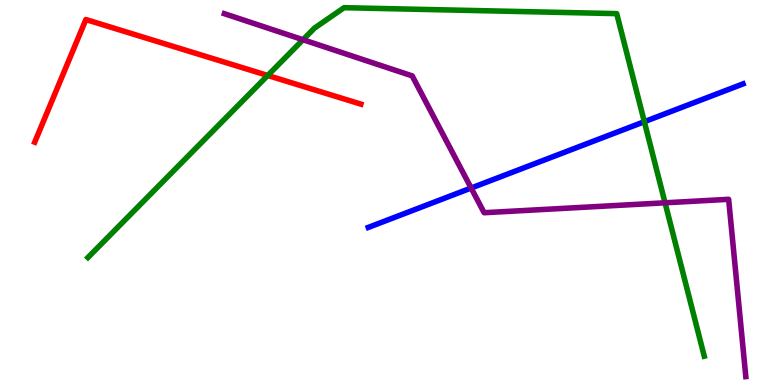[{'lines': ['blue', 'red'], 'intersections': []}, {'lines': ['green', 'red'], 'intersections': [{'x': 3.45, 'y': 8.04}]}, {'lines': ['purple', 'red'], 'intersections': []}, {'lines': ['blue', 'green'], 'intersections': [{'x': 8.31, 'y': 6.84}]}, {'lines': ['blue', 'purple'], 'intersections': [{'x': 6.08, 'y': 5.12}]}, {'lines': ['green', 'purple'], 'intersections': [{'x': 3.91, 'y': 8.97}, {'x': 8.58, 'y': 4.73}]}]